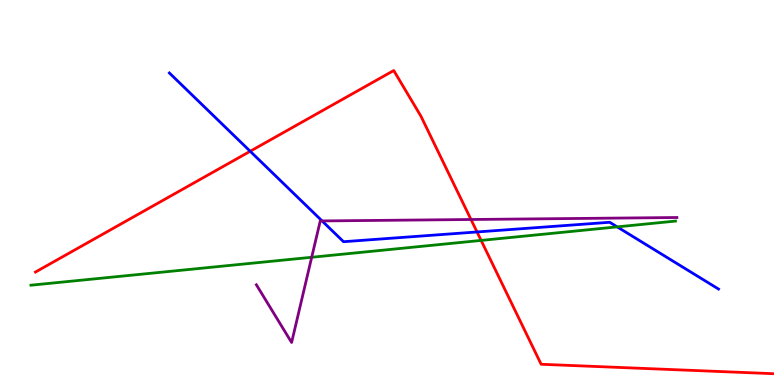[{'lines': ['blue', 'red'], 'intersections': [{'x': 3.23, 'y': 6.07}, {'x': 6.16, 'y': 3.98}]}, {'lines': ['green', 'red'], 'intersections': [{'x': 6.21, 'y': 3.76}]}, {'lines': ['purple', 'red'], 'intersections': [{'x': 6.08, 'y': 4.3}]}, {'lines': ['blue', 'green'], 'intersections': [{'x': 7.96, 'y': 4.11}]}, {'lines': ['blue', 'purple'], 'intersections': [{'x': 4.16, 'y': 4.26}]}, {'lines': ['green', 'purple'], 'intersections': [{'x': 4.02, 'y': 3.32}]}]